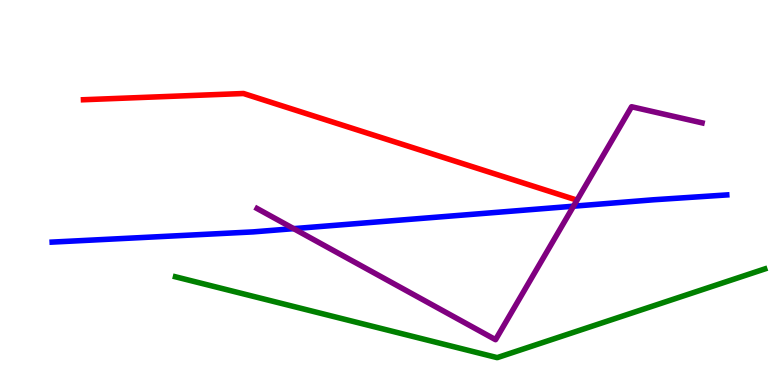[{'lines': ['blue', 'red'], 'intersections': []}, {'lines': ['green', 'red'], 'intersections': []}, {'lines': ['purple', 'red'], 'intersections': []}, {'lines': ['blue', 'green'], 'intersections': []}, {'lines': ['blue', 'purple'], 'intersections': [{'x': 3.79, 'y': 4.06}, {'x': 7.4, 'y': 4.64}]}, {'lines': ['green', 'purple'], 'intersections': []}]